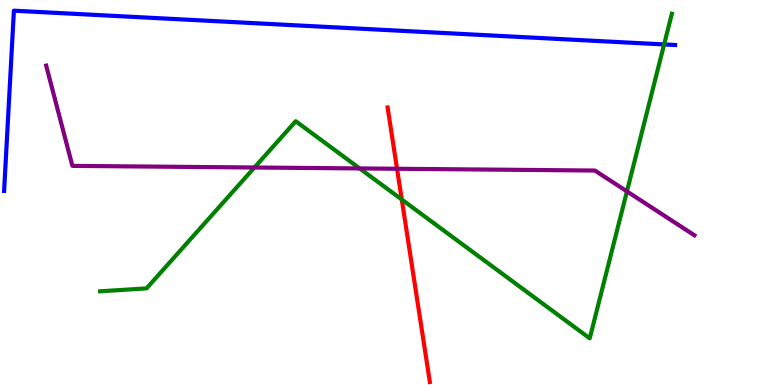[{'lines': ['blue', 'red'], 'intersections': []}, {'lines': ['green', 'red'], 'intersections': [{'x': 5.18, 'y': 4.82}]}, {'lines': ['purple', 'red'], 'intersections': [{'x': 5.12, 'y': 5.62}]}, {'lines': ['blue', 'green'], 'intersections': [{'x': 8.57, 'y': 8.85}]}, {'lines': ['blue', 'purple'], 'intersections': []}, {'lines': ['green', 'purple'], 'intersections': [{'x': 3.28, 'y': 5.65}, {'x': 4.64, 'y': 5.63}, {'x': 8.09, 'y': 5.03}]}]